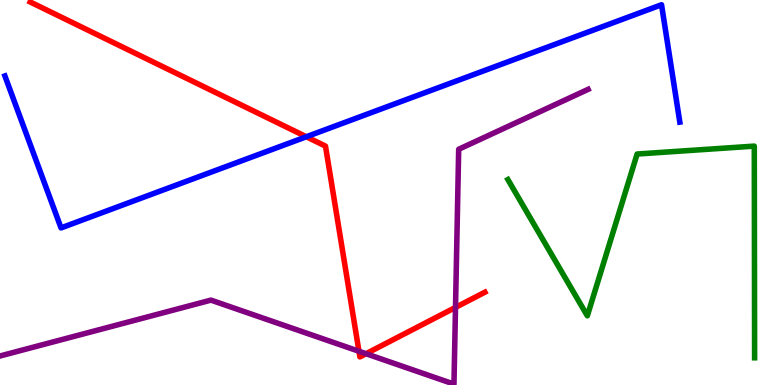[{'lines': ['blue', 'red'], 'intersections': [{'x': 3.95, 'y': 6.45}]}, {'lines': ['green', 'red'], 'intersections': []}, {'lines': ['purple', 'red'], 'intersections': [{'x': 4.63, 'y': 0.876}, {'x': 4.72, 'y': 0.813}, {'x': 5.88, 'y': 2.02}]}, {'lines': ['blue', 'green'], 'intersections': []}, {'lines': ['blue', 'purple'], 'intersections': []}, {'lines': ['green', 'purple'], 'intersections': []}]